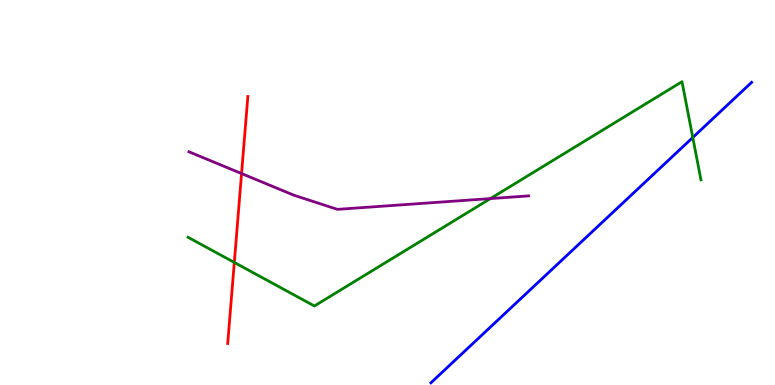[{'lines': ['blue', 'red'], 'intersections': []}, {'lines': ['green', 'red'], 'intersections': [{'x': 3.02, 'y': 3.18}]}, {'lines': ['purple', 'red'], 'intersections': [{'x': 3.12, 'y': 5.49}]}, {'lines': ['blue', 'green'], 'intersections': [{'x': 8.94, 'y': 6.43}]}, {'lines': ['blue', 'purple'], 'intersections': []}, {'lines': ['green', 'purple'], 'intersections': [{'x': 6.33, 'y': 4.84}]}]